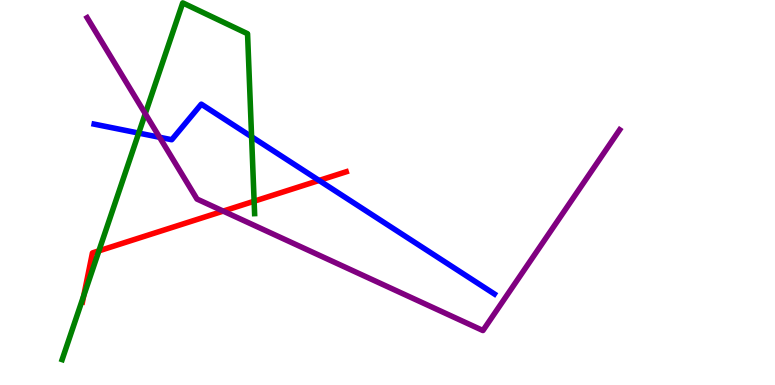[{'lines': ['blue', 'red'], 'intersections': [{'x': 4.12, 'y': 5.31}]}, {'lines': ['green', 'red'], 'intersections': [{'x': 1.08, 'y': 2.32}, {'x': 1.28, 'y': 3.48}, {'x': 3.28, 'y': 4.77}]}, {'lines': ['purple', 'red'], 'intersections': [{'x': 2.88, 'y': 4.52}]}, {'lines': ['blue', 'green'], 'intersections': [{'x': 1.79, 'y': 6.54}, {'x': 3.25, 'y': 6.45}]}, {'lines': ['blue', 'purple'], 'intersections': [{'x': 2.06, 'y': 6.43}]}, {'lines': ['green', 'purple'], 'intersections': [{'x': 1.87, 'y': 7.05}]}]